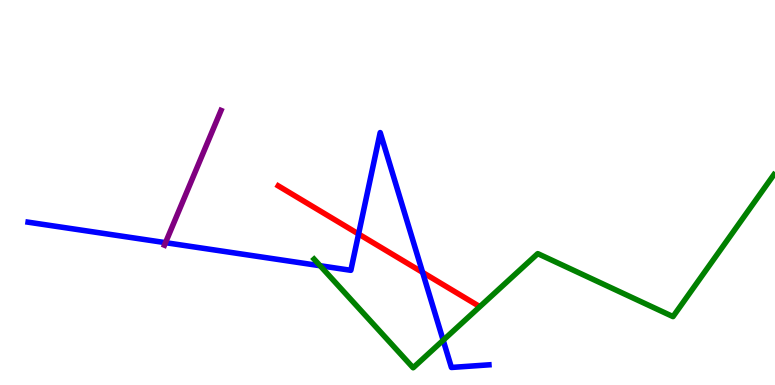[{'lines': ['blue', 'red'], 'intersections': [{'x': 4.63, 'y': 3.92}, {'x': 5.45, 'y': 2.93}]}, {'lines': ['green', 'red'], 'intersections': []}, {'lines': ['purple', 'red'], 'intersections': []}, {'lines': ['blue', 'green'], 'intersections': [{'x': 4.13, 'y': 3.1}, {'x': 5.72, 'y': 1.16}]}, {'lines': ['blue', 'purple'], 'intersections': [{'x': 2.14, 'y': 3.7}]}, {'lines': ['green', 'purple'], 'intersections': []}]